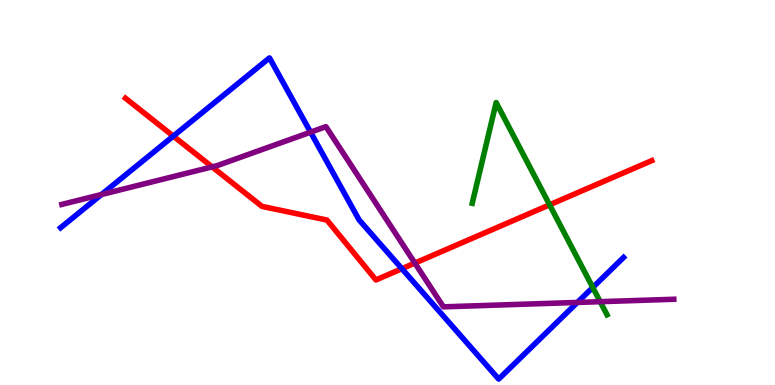[{'lines': ['blue', 'red'], 'intersections': [{'x': 2.24, 'y': 6.46}, {'x': 5.19, 'y': 3.02}]}, {'lines': ['green', 'red'], 'intersections': [{'x': 7.09, 'y': 4.68}]}, {'lines': ['purple', 'red'], 'intersections': [{'x': 2.74, 'y': 5.67}, {'x': 5.35, 'y': 3.17}]}, {'lines': ['blue', 'green'], 'intersections': [{'x': 7.65, 'y': 2.53}]}, {'lines': ['blue', 'purple'], 'intersections': [{'x': 1.31, 'y': 4.95}, {'x': 4.01, 'y': 6.57}, {'x': 7.45, 'y': 2.14}]}, {'lines': ['green', 'purple'], 'intersections': [{'x': 7.74, 'y': 2.16}]}]